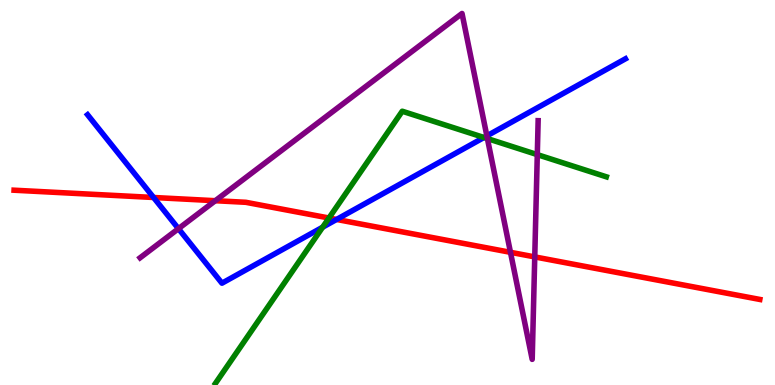[{'lines': ['blue', 'red'], 'intersections': [{'x': 1.98, 'y': 4.87}, {'x': 4.34, 'y': 4.3}]}, {'lines': ['green', 'red'], 'intersections': [{'x': 4.24, 'y': 4.34}]}, {'lines': ['purple', 'red'], 'intersections': [{'x': 2.78, 'y': 4.79}, {'x': 6.59, 'y': 3.45}, {'x': 6.9, 'y': 3.33}]}, {'lines': ['blue', 'green'], 'intersections': [{'x': 4.16, 'y': 4.1}, {'x': 6.24, 'y': 6.43}]}, {'lines': ['blue', 'purple'], 'intersections': [{'x': 2.3, 'y': 4.06}, {'x': 6.28, 'y': 6.47}]}, {'lines': ['green', 'purple'], 'intersections': [{'x': 6.29, 'y': 6.4}, {'x': 6.93, 'y': 5.98}]}]